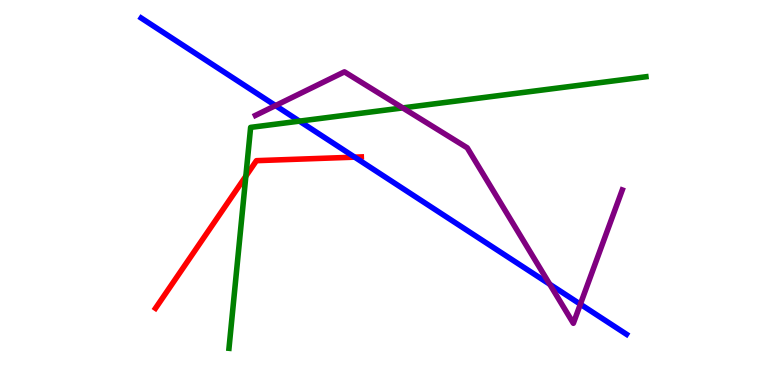[{'lines': ['blue', 'red'], 'intersections': [{'x': 4.58, 'y': 5.92}]}, {'lines': ['green', 'red'], 'intersections': [{'x': 3.17, 'y': 5.42}]}, {'lines': ['purple', 'red'], 'intersections': []}, {'lines': ['blue', 'green'], 'intersections': [{'x': 3.86, 'y': 6.85}]}, {'lines': ['blue', 'purple'], 'intersections': [{'x': 3.56, 'y': 7.26}, {'x': 7.09, 'y': 2.62}, {'x': 7.49, 'y': 2.1}]}, {'lines': ['green', 'purple'], 'intersections': [{'x': 5.2, 'y': 7.2}]}]